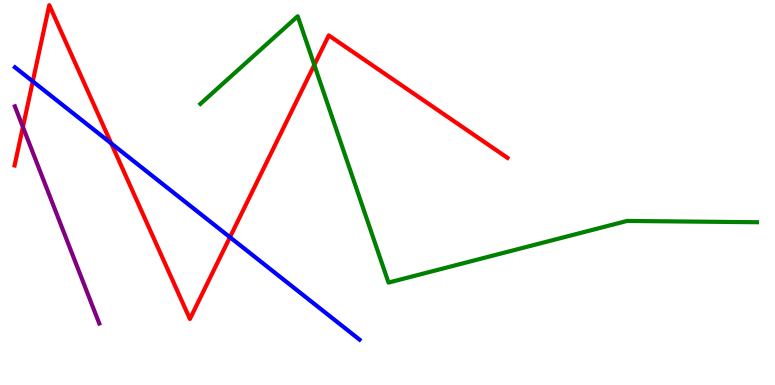[{'lines': ['blue', 'red'], 'intersections': [{'x': 0.423, 'y': 7.89}, {'x': 1.44, 'y': 6.28}, {'x': 2.97, 'y': 3.84}]}, {'lines': ['green', 'red'], 'intersections': [{'x': 4.06, 'y': 8.31}]}, {'lines': ['purple', 'red'], 'intersections': [{'x': 0.296, 'y': 6.7}]}, {'lines': ['blue', 'green'], 'intersections': []}, {'lines': ['blue', 'purple'], 'intersections': []}, {'lines': ['green', 'purple'], 'intersections': []}]